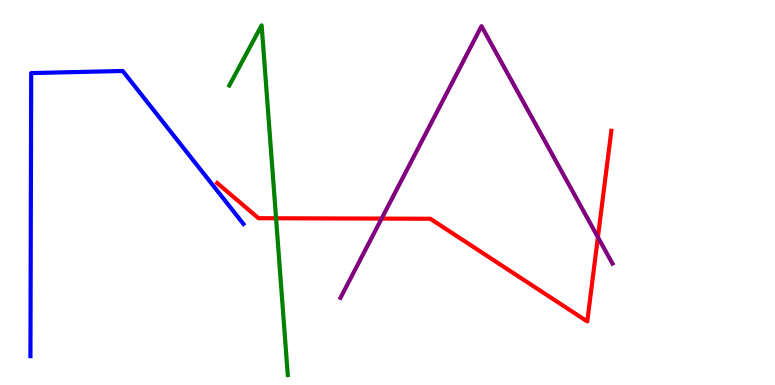[{'lines': ['blue', 'red'], 'intersections': []}, {'lines': ['green', 'red'], 'intersections': [{'x': 3.56, 'y': 4.33}]}, {'lines': ['purple', 'red'], 'intersections': [{'x': 4.92, 'y': 4.32}, {'x': 7.71, 'y': 3.84}]}, {'lines': ['blue', 'green'], 'intersections': []}, {'lines': ['blue', 'purple'], 'intersections': []}, {'lines': ['green', 'purple'], 'intersections': []}]